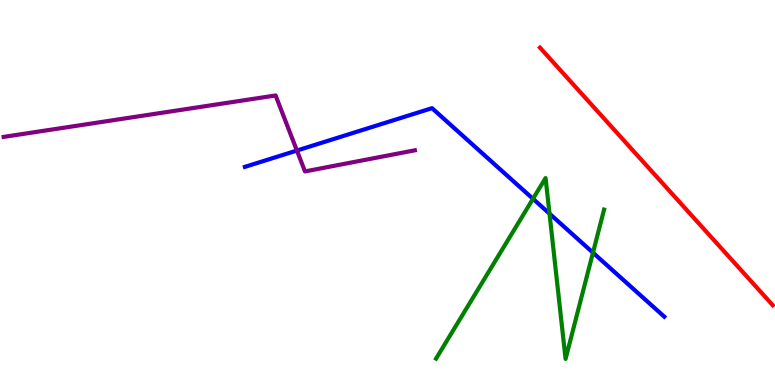[{'lines': ['blue', 'red'], 'intersections': []}, {'lines': ['green', 'red'], 'intersections': []}, {'lines': ['purple', 'red'], 'intersections': []}, {'lines': ['blue', 'green'], 'intersections': [{'x': 6.88, 'y': 4.84}, {'x': 7.09, 'y': 4.45}, {'x': 7.65, 'y': 3.44}]}, {'lines': ['blue', 'purple'], 'intersections': [{'x': 3.83, 'y': 6.09}]}, {'lines': ['green', 'purple'], 'intersections': []}]